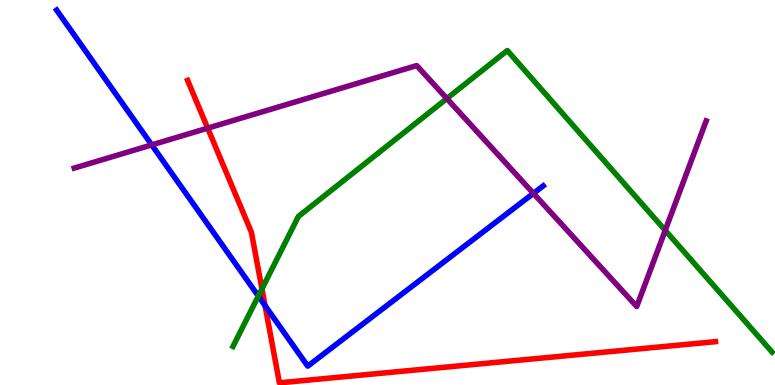[{'lines': ['blue', 'red'], 'intersections': [{'x': 3.42, 'y': 2.06}]}, {'lines': ['green', 'red'], 'intersections': [{'x': 3.38, 'y': 2.5}]}, {'lines': ['purple', 'red'], 'intersections': [{'x': 2.68, 'y': 6.67}]}, {'lines': ['blue', 'green'], 'intersections': [{'x': 3.33, 'y': 2.31}]}, {'lines': ['blue', 'purple'], 'intersections': [{'x': 1.96, 'y': 6.24}, {'x': 6.88, 'y': 4.98}]}, {'lines': ['green', 'purple'], 'intersections': [{'x': 5.77, 'y': 7.44}, {'x': 8.58, 'y': 4.02}]}]